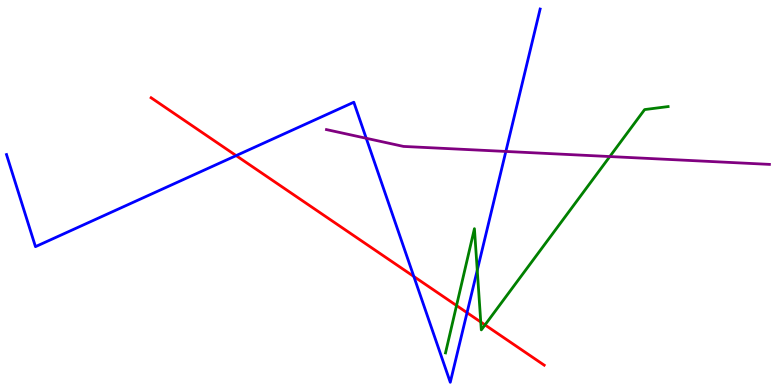[{'lines': ['blue', 'red'], 'intersections': [{'x': 3.05, 'y': 5.96}, {'x': 5.34, 'y': 2.82}, {'x': 6.03, 'y': 1.88}]}, {'lines': ['green', 'red'], 'intersections': [{'x': 5.89, 'y': 2.06}, {'x': 6.2, 'y': 1.64}, {'x': 6.26, 'y': 1.56}]}, {'lines': ['purple', 'red'], 'intersections': []}, {'lines': ['blue', 'green'], 'intersections': [{'x': 6.16, 'y': 2.98}]}, {'lines': ['blue', 'purple'], 'intersections': [{'x': 4.73, 'y': 6.41}, {'x': 6.53, 'y': 6.07}]}, {'lines': ['green', 'purple'], 'intersections': [{'x': 7.87, 'y': 5.93}]}]